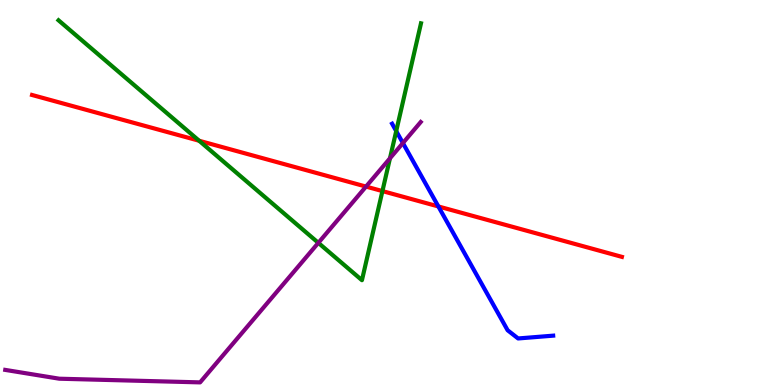[{'lines': ['blue', 'red'], 'intersections': [{'x': 5.66, 'y': 4.64}]}, {'lines': ['green', 'red'], 'intersections': [{'x': 2.57, 'y': 6.34}, {'x': 4.93, 'y': 5.04}]}, {'lines': ['purple', 'red'], 'intersections': [{'x': 4.72, 'y': 5.15}]}, {'lines': ['blue', 'green'], 'intersections': [{'x': 5.11, 'y': 6.6}]}, {'lines': ['blue', 'purple'], 'intersections': [{'x': 5.2, 'y': 6.28}]}, {'lines': ['green', 'purple'], 'intersections': [{'x': 4.11, 'y': 3.69}, {'x': 5.03, 'y': 5.89}]}]